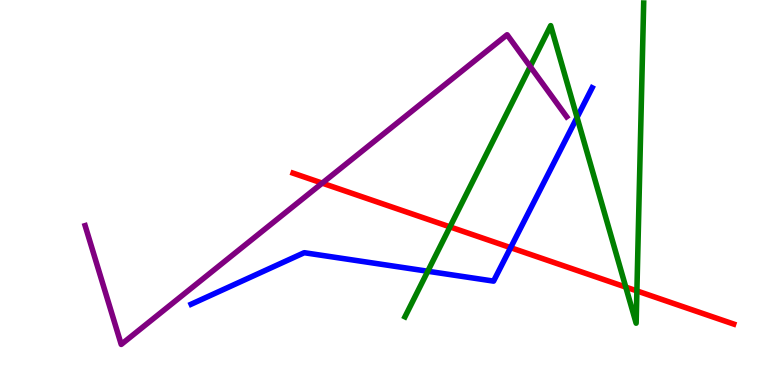[{'lines': ['blue', 'red'], 'intersections': [{'x': 6.59, 'y': 3.57}]}, {'lines': ['green', 'red'], 'intersections': [{'x': 5.81, 'y': 4.11}, {'x': 8.07, 'y': 2.54}, {'x': 8.22, 'y': 2.44}]}, {'lines': ['purple', 'red'], 'intersections': [{'x': 4.16, 'y': 5.24}]}, {'lines': ['blue', 'green'], 'intersections': [{'x': 5.52, 'y': 2.95}, {'x': 7.45, 'y': 6.95}]}, {'lines': ['blue', 'purple'], 'intersections': []}, {'lines': ['green', 'purple'], 'intersections': [{'x': 6.84, 'y': 8.27}]}]